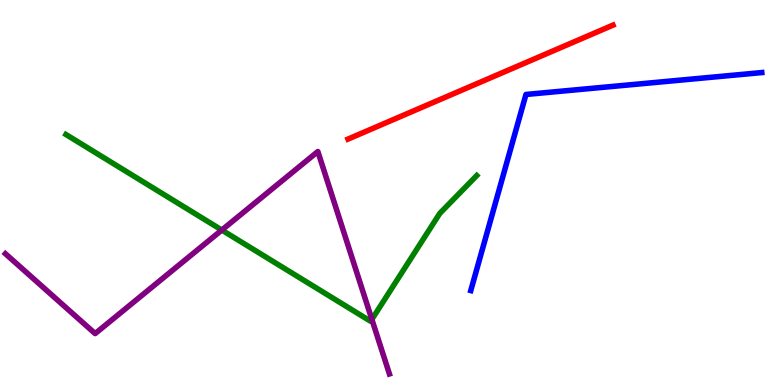[{'lines': ['blue', 'red'], 'intersections': []}, {'lines': ['green', 'red'], 'intersections': []}, {'lines': ['purple', 'red'], 'intersections': []}, {'lines': ['blue', 'green'], 'intersections': []}, {'lines': ['blue', 'purple'], 'intersections': []}, {'lines': ['green', 'purple'], 'intersections': [{'x': 2.86, 'y': 4.02}, {'x': 4.8, 'y': 1.7}]}]